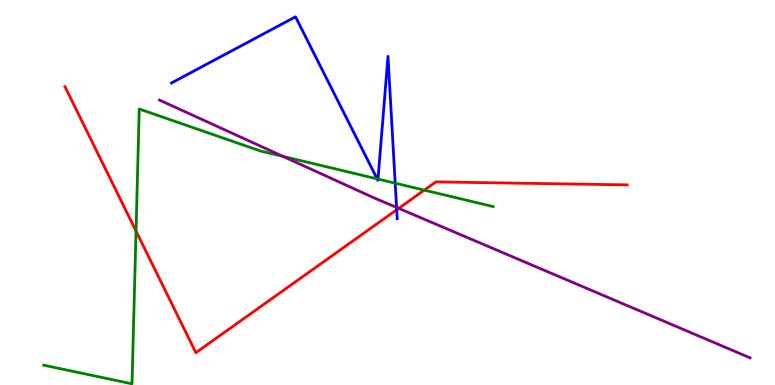[{'lines': ['blue', 'red'], 'intersections': [{'x': 5.12, 'y': 4.55}]}, {'lines': ['green', 'red'], 'intersections': [{'x': 1.76, 'y': 4.0}, {'x': 5.48, 'y': 5.06}]}, {'lines': ['purple', 'red'], 'intersections': [{'x': 5.14, 'y': 4.59}]}, {'lines': ['blue', 'green'], 'intersections': [{'x': 4.87, 'y': 5.35}, {'x': 4.88, 'y': 5.35}, {'x': 5.1, 'y': 5.24}]}, {'lines': ['blue', 'purple'], 'intersections': [{'x': 5.12, 'y': 4.61}]}, {'lines': ['green', 'purple'], 'intersections': [{'x': 3.65, 'y': 5.94}]}]